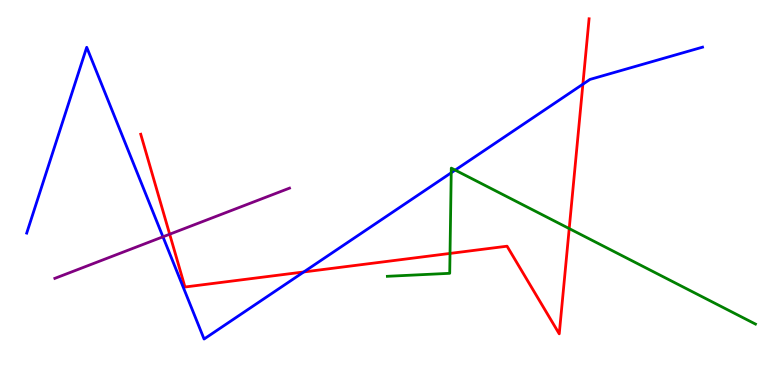[{'lines': ['blue', 'red'], 'intersections': [{'x': 3.92, 'y': 2.94}, {'x': 7.52, 'y': 7.81}]}, {'lines': ['green', 'red'], 'intersections': [{'x': 5.81, 'y': 3.42}, {'x': 7.34, 'y': 4.06}]}, {'lines': ['purple', 'red'], 'intersections': [{'x': 2.19, 'y': 3.92}]}, {'lines': ['blue', 'green'], 'intersections': [{'x': 5.82, 'y': 5.51}, {'x': 5.87, 'y': 5.58}]}, {'lines': ['blue', 'purple'], 'intersections': [{'x': 2.1, 'y': 3.85}]}, {'lines': ['green', 'purple'], 'intersections': []}]